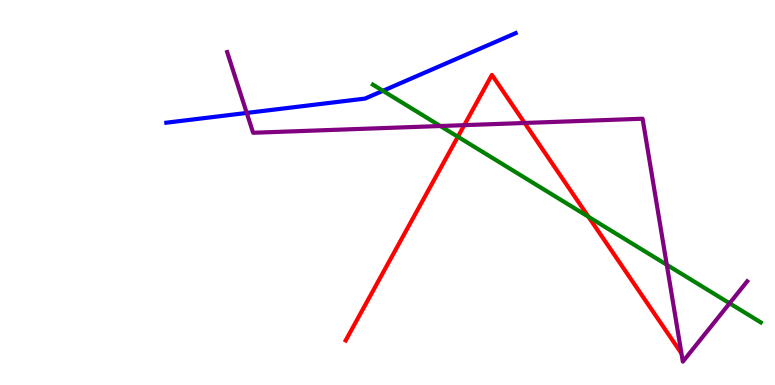[{'lines': ['blue', 'red'], 'intersections': []}, {'lines': ['green', 'red'], 'intersections': [{'x': 5.91, 'y': 6.45}, {'x': 7.59, 'y': 4.37}]}, {'lines': ['purple', 'red'], 'intersections': [{'x': 5.99, 'y': 6.75}, {'x': 6.77, 'y': 6.81}]}, {'lines': ['blue', 'green'], 'intersections': [{'x': 4.94, 'y': 7.64}]}, {'lines': ['blue', 'purple'], 'intersections': [{'x': 3.18, 'y': 7.07}]}, {'lines': ['green', 'purple'], 'intersections': [{'x': 5.68, 'y': 6.73}, {'x': 8.6, 'y': 3.12}, {'x': 9.41, 'y': 2.12}]}]